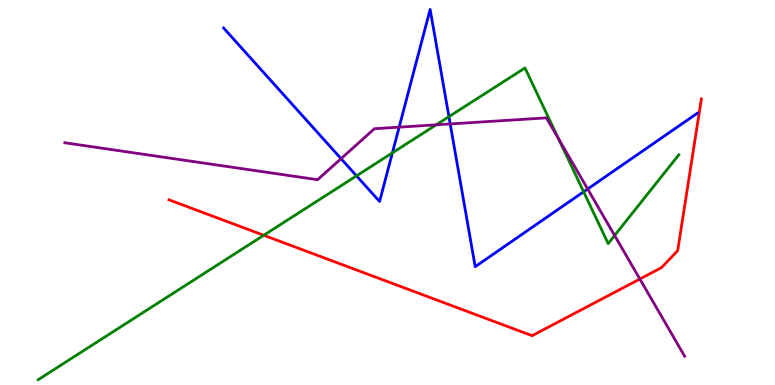[{'lines': ['blue', 'red'], 'intersections': []}, {'lines': ['green', 'red'], 'intersections': [{'x': 3.4, 'y': 3.89}]}, {'lines': ['purple', 'red'], 'intersections': [{'x': 8.26, 'y': 2.75}]}, {'lines': ['blue', 'green'], 'intersections': [{'x': 4.6, 'y': 5.43}, {'x': 5.06, 'y': 6.03}, {'x': 5.79, 'y': 6.97}, {'x': 7.53, 'y': 5.02}]}, {'lines': ['blue', 'purple'], 'intersections': [{'x': 4.4, 'y': 5.88}, {'x': 5.15, 'y': 6.7}, {'x': 5.81, 'y': 6.78}, {'x': 7.58, 'y': 5.09}]}, {'lines': ['green', 'purple'], 'intersections': [{'x': 5.63, 'y': 6.76}, {'x': 7.21, 'y': 6.4}, {'x': 7.93, 'y': 3.88}]}]